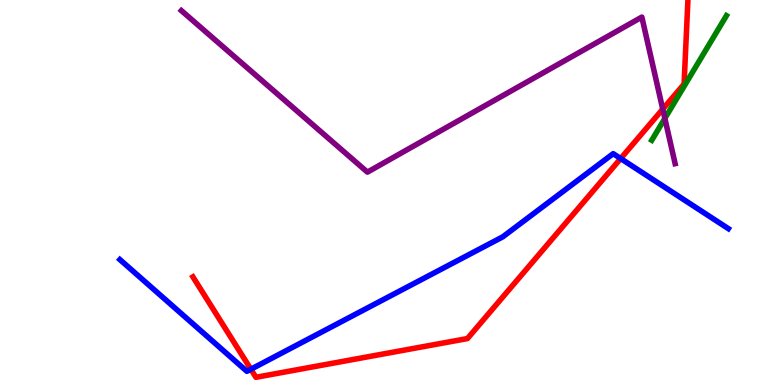[{'lines': ['blue', 'red'], 'intersections': [{'x': 3.24, 'y': 0.409}, {'x': 8.01, 'y': 5.88}]}, {'lines': ['green', 'red'], 'intersections': []}, {'lines': ['purple', 'red'], 'intersections': [{'x': 8.55, 'y': 7.17}]}, {'lines': ['blue', 'green'], 'intersections': []}, {'lines': ['blue', 'purple'], 'intersections': []}, {'lines': ['green', 'purple'], 'intersections': [{'x': 8.58, 'y': 6.92}]}]